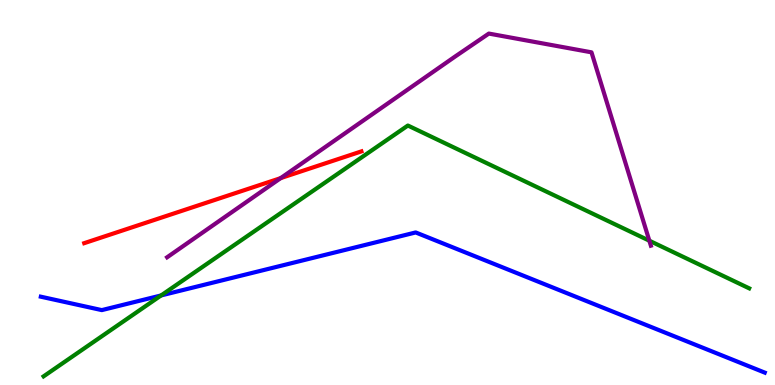[{'lines': ['blue', 'red'], 'intersections': []}, {'lines': ['green', 'red'], 'intersections': []}, {'lines': ['purple', 'red'], 'intersections': [{'x': 3.62, 'y': 5.37}]}, {'lines': ['blue', 'green'], 'intersections': [{'x': 2.08, 'y': 2.33}]}, {'lines': ['blue', 'purple'], 'intersections': []}, {'lines': ['green', 'purple'], 'intersections': [{'x': 8.38, 'y': 3.75}]}]